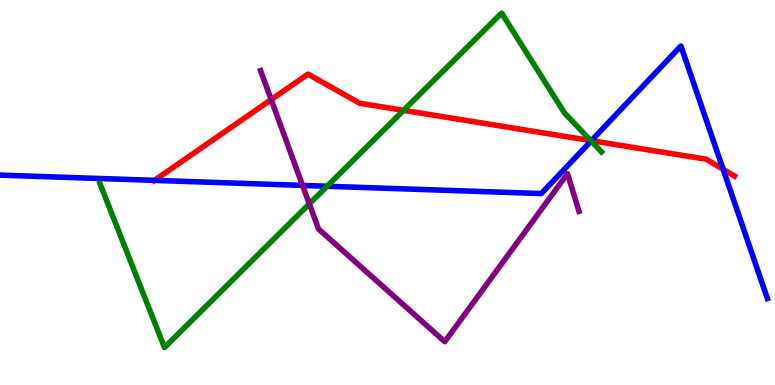[{'lines': ['blue', 'red'], 'intersections': [{'x': 1.99, 'y': 5.31}, {'x': 7.63, 'y': 6.35}, {'x': 9.33, 'y': 5.6}]}, {'lines': ['green', 'red'], 'intersections': [{'x': 5.21, 'y': 7.13}, {'x': 7.62, 'y': 6.35}]}, {'lines': ['purple', 'red'], 'intersections': [{'x': 3.5, 'y': 7.41}]}, {'lines': ['blue', 'green'], 'intersections': [{'x': 4.22, 'y': 5.16}, {'x': 7.63, 'y': 6.34}]}, {'lines': ['blue', 'purple'], 'intersections': [{'x': 3.9, 'y': 5.18}]}, {'lines': ['green', 'purple'], 'intersections': [{'x': 3.99, 'y': 4.71}]}]